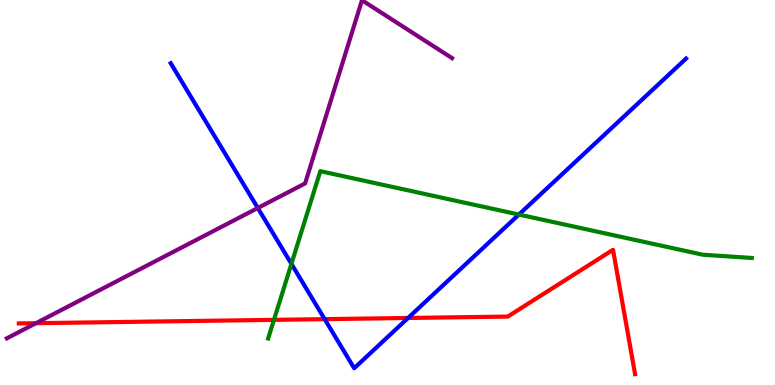[{'lines': ['blue', 'red'], 'intersections': [{'x': 4.19, 'y': 1.71}, {'x': 5.27, 'y': 1.74}]}, {'lines': ['green', 'red'], 'intersections': [{'x': 3.53, 'y': 1.69}]}, {'lines': ['purple', 'red'], 'intersections': [{'x': 0.464, 'y': 1.61}]}, {'lines': ['blue', 'green'], 'intersections': [{'x': 3.76, 'y': 3.15}, {'x': 6.7, 'y': 4.43}]}, {'lines': ['blue', 'purple'], 'intersections': [{'x': 3.33, 'y': 4.6}]}, {'lines': ['green', 'purple'], 'intersections': []}]